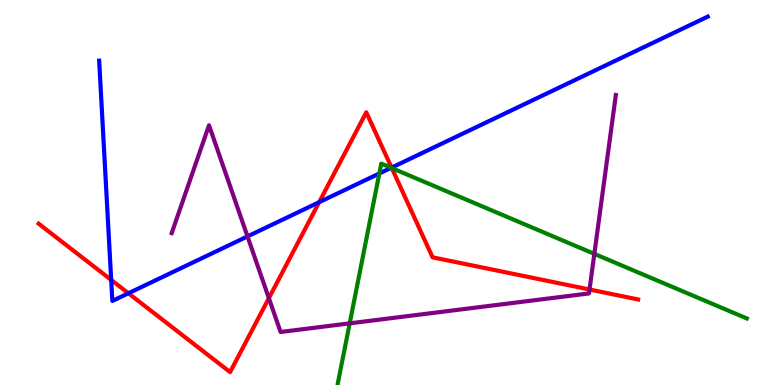[{'lines': ['blue', 'red'], 'intersections': [{'x': 1.43, 'y': 2.73}, {'x': 1.66, 'y': 2.38}, {'x': 4.12, 'y': 4.75}, {'x': 5.05, 'y': 5.65}]}, {'lines': ['green', 'red'], 'intersections': [{'x': 5.06, 'y': 5.63}]}, {'lines': ['purple', 'red'], 'intersections': [{'x': 3.47, 'y': 2.26}, {'x': 7.61, 'y': 2.48}]}, {'lines': ['blue', 'green'], 'intersections': [{'x': 4.89, 'y': 5.49}, {'x': 5.05, 'y': 5.64}]}, {'lines': ['blue', 'purple'], 'intersections': [{'x': 3.19, 'y': 3.86}]}, {'lines': ['green', 'purple'], 'intersections': [{'x': 4.51, 'y': 1.6}, {'x': 7.67, 'y': 3.41}]}]